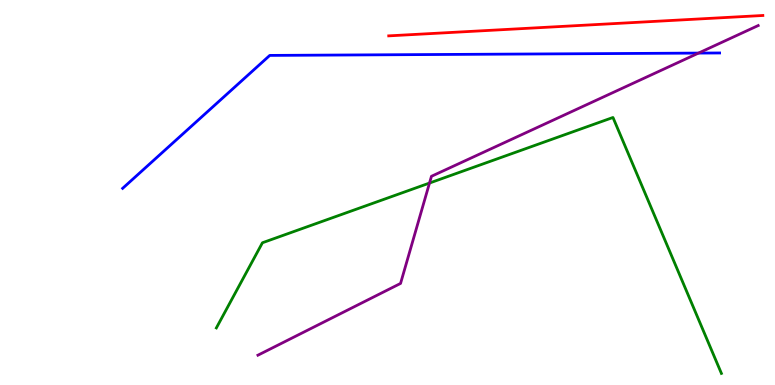[{'lines': ['blue', 'red'], 'intersections': []}, {'lines': ['green', 'red'], 'intersections': []}, {'lines': ['purple', 'red'], 'intersections': []}, {'lines': ['blue', 'green'], 'intersections': []}, {'lines': ['blue', 'purple'], 'intersections': [{'x': 9.01, 'y': 8.62}]}, {'lines': ['green', 'purple'], 'intersections': [{'x': 5.54, 'y': 5.25}]}]